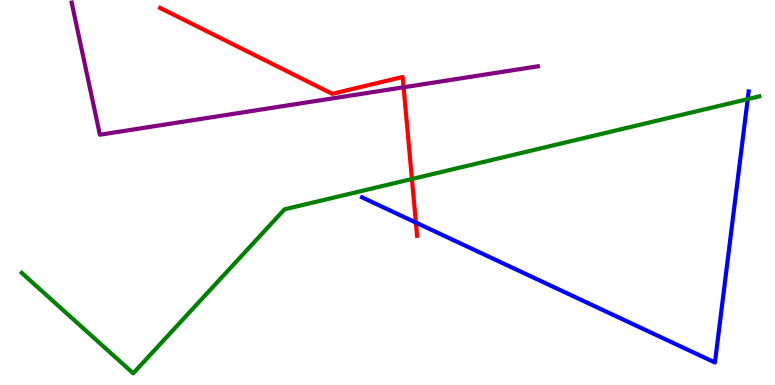[{'lines': ['blue', 'red'], 'intersections': [{'x': 5.37, 'y': 4.22}]}, {'lines': ['green', 'red'], 'intersections': [{'x': 5.32, 'y': 5.35}]}, {'lines': ['purple', 'red'], 'intersections': [{'x': 5.21, 'y': 7.73}]}, {'lines': ['blue', 'green'], 'intersections': [{'x': 9.65, 'y': 7.43}]}, {'lines': ['blue', 'purple'], 'intersections': []}, {'lines': ['green', 'purple'], 'intersections': []}]